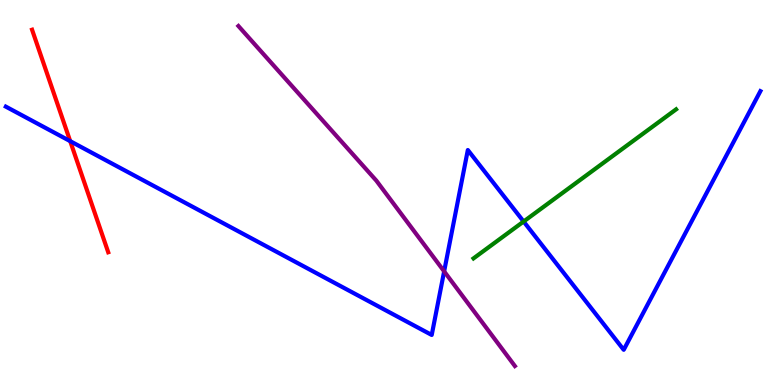[{'lines': ['blue', 'red'], 'intersections': [{'x': 0.906, 'y': 6.33}]}, {'lines': ['green', 'red'], 'intersections': []}, {'lines': ['purple', 'red'], 'intersections': []}, {'lines': ['blue', 'green'], 'intersections': [{'x': 6.76, 'y': 4.25}]}, {'lines': ['blue', 'purple'], 'intersections': [{'x': 5.73, 'y': 2.95}]}, {'lines': ['green', 'purple'], 'intersections': []}]